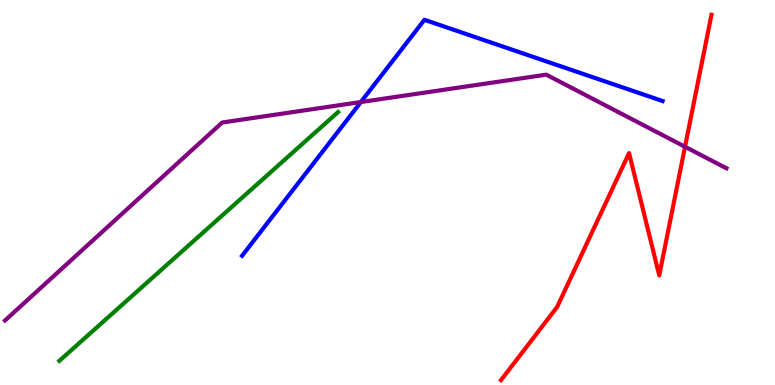[{'lines': ['blue', 'red'], 'intersections': []}, {'lines': ['green', 'red'], 'intersections': []}, {'lines': ['purple', 'red'], 'intersections': [{'x': 8.84, 'y': 6.19}]}, {'lines': ['blue', 'green'], 'intersections': []}, {'lines': ['blue', 'purple'], 'intersections': [{'x': 4.66, 'y': 7.35}]}, {'lines': ['green', 'purple'], 'intersections': []}]